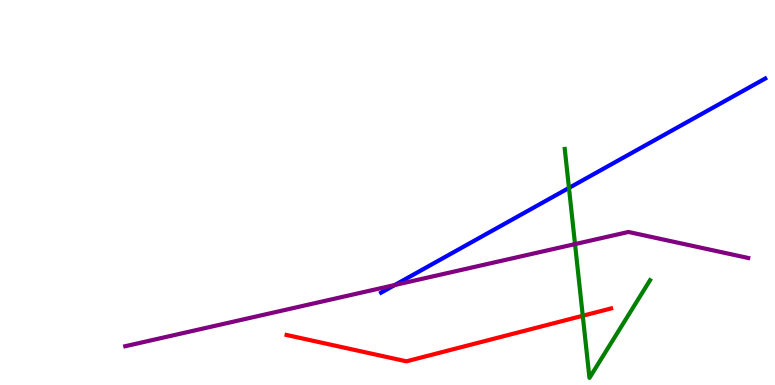[{'lines': ['blue', 'red'], 'intersections': []}, {'lines': ['green', 'red'], 'intersections': [{'x': 7.52, 'y': 1.8}]}, {'lines': ['purple', 'red'], 'intersections': []}, {'lines': ['blue', 'green'], 'intersections': [{'x': 7.34, 'y': 5.12}]}, {'lines': ['blue', 'purple'], 'intersections': [{'x': 5.09, 'y': 2.6}]}, {'lines': ['green', 'purple'], 'intersections': [{'x': 7.42, 'y': 3.66}]}]